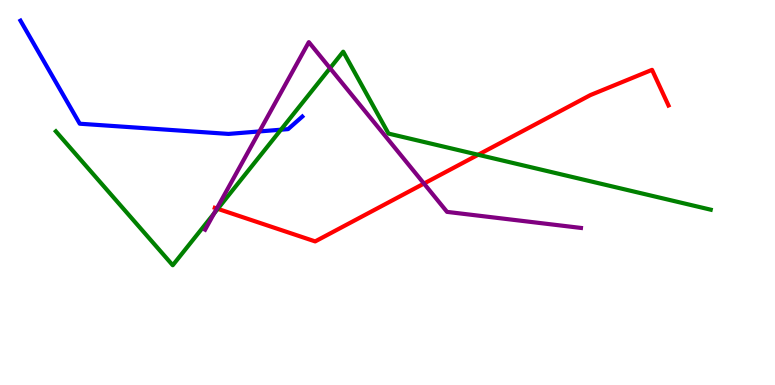[{'lines': ['blue', 'red'], 'intersections': []}, {'lines': ['green', 'red'], 'intersections': [{'x': 2.81, 'y': 4.58}, {'x': 6.17, 'y': 5.98}]}, {'lines': ['purple', 'red'], 'intersections': [{'x': 2.8, 'y': 4.58}, {'x': 5.47, 'y': 5.23}]}, {'lines': ['blue', 'green'], 'intersections': [{'x': 3.62, 'y': 6.63}]}, {'lines': ['blue', 'purple'], 'intersections': [{'x': 3.35, 'y': 6.59}]}, {'lines': ['green', 'purple'], 'intersections': [{'x': 2.76, 'y': 4.46}, {'x': 4.26, 'y': 8.23}]}]